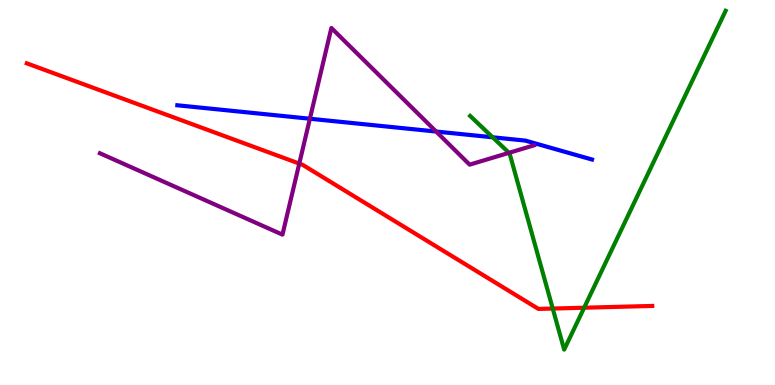[{'lines': ['blue', 'red'], 'intersections': []}, {'lines': ['green', 'red'], 'intersections': [{'x': 7.13, 'y': 1.99}, {'x': 7.54, 'y': 2.01}]}, {'lines': ['purple', 'red'], 'intersections': [{'x': 3.86, 'y': 5.75}]}, {'lines': ['blue', 'green'], 'intersections': [{'x': 6.36, 'y': 6.43}]}, {'lines': ['blue', 'purple'], 'intersections': [{'x': 4.0, 'y': 6.92}, {'x': 5.63, 'y': 6.58}]}, {'lines': ['green', 'purple'], 'intersections': [{'x': 6.57, 'y': 6.03}]}]